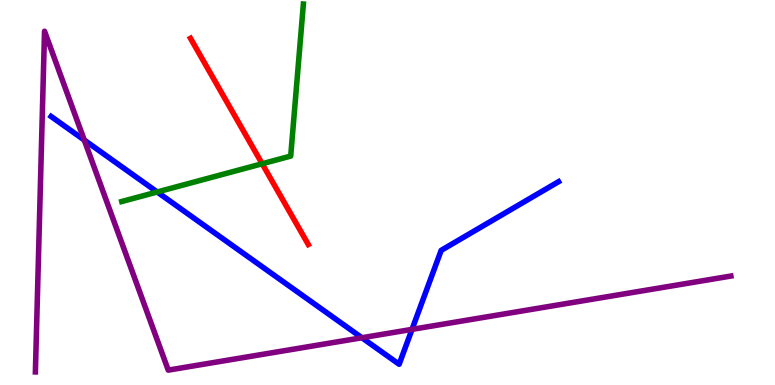[{'lines': ['blue', 'red'], 'intersections': []}, {'lines': ['green', 'red'], 'intersections': [{'x': 3.38, 'y': 5.75}]}, {'lines': ['purple', 'red'], 'intersections': []}, {'lines': ['blue', 'green'], 'intersections': [{'x': 2.03, 'y': 5.01}]}, {'lines': ['blue', 'purple'], 'intersections': [{'x': 1.09, 'y': 6.36}, {'x': 4.67, 'y': 1.23}, {'x': 5.32, 'y': 1.44}]}, {'lines': ['green', 'purple'], 'intersections': []}]